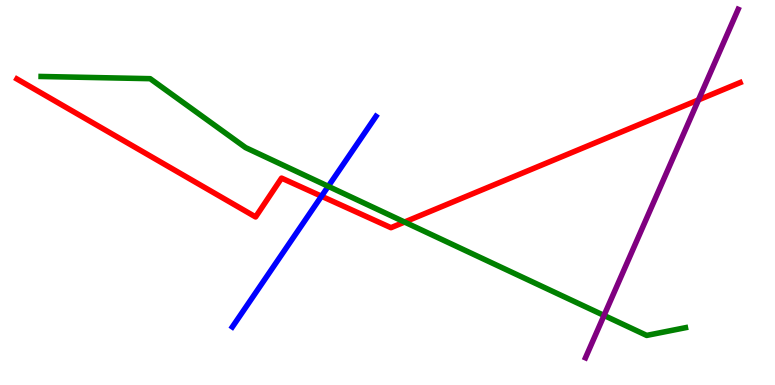[{'lines': ['blue', 'red'], 'intersections': [{'x': 4.15, 'y': 4.9}]}, {'lines': ['green', 'red'], 'intersections': [{'x': 5.22, 'y': 4.23}]}, {'lines': ['purple', 'red'], 'intersections': [{'x': 9.01, 'y': 7.41}]}, {'lines': ['blue', 'green'], 'intersections': [{'x': 4.24, 'y': 5.16}]}, {'lines': ['blue', 'purple'], 'intersections': []}, {'lines': ['green', 'purple'], 'intersections': [{'x': 7.79, 'y': 1.81}]}]